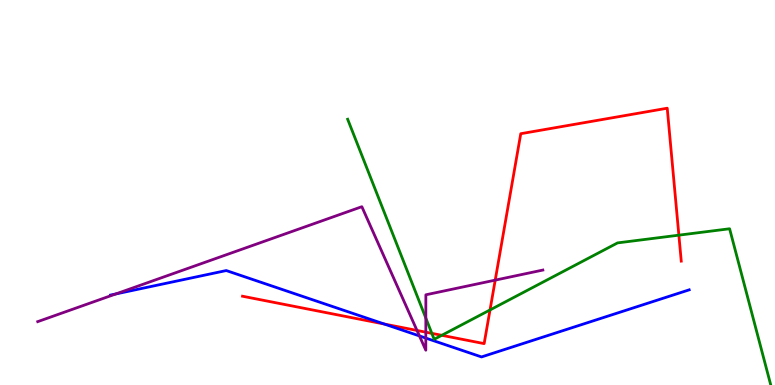[{'lines': ['blue', 'red'], 'intersections': [{'x': 4.96, 'y': 1.58}]}, {'lines': ['green', 'red'], 'intersections': [{'x': 5.57, 'y': 1.34}, {'x': 5.7, 'y': 1.29}, {'x': 6.32, 'y': 1.95}, {'x': 8.76, 'y': 3.89}]}, {'lines': ['purple', 'red'], 'intersections': [{'x': 5.38, 'y': 1.42}, {'x': 5.49, 'y': 1.37}, {'x': 6.39, 'y': 2.72}]}, {'lines': ['blue', 'green'], 'intersections': []}, {'lines': ['blue', 'purple'], 'intersections': [{'x': 1.49, 'y': 2.36}, {'x': 5.41, 'y': 1.27}, {'x': 5.49, 'y': 1.22}]}, {'lines': ['green', 'purple'], 'intersections': [{'x': 5.49, 'y': 1.74}]}]